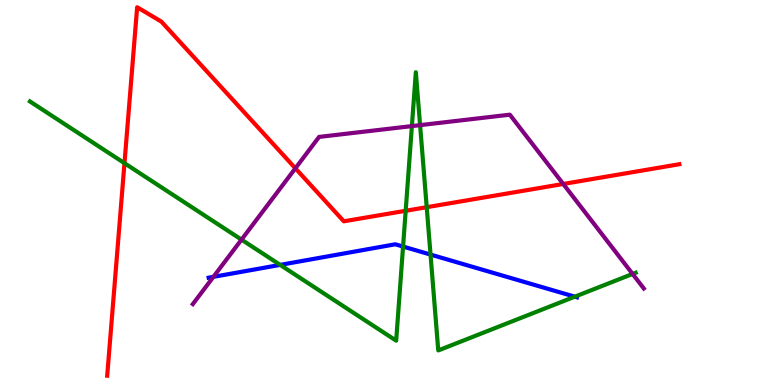[{'lines': ['blue', 'red'], 'intersections': []}, {'lines': ['green', 'red'], 'intersections': [{'x': 1.61, 'y': 5.76}, {'x': 5.23, 'y': 4.53}, {'x': 5.51, 'y': 4.62}]}, {'lines': ['purple', 'red'], 'intersections': [{'x': 3.81, 'y': 5.63}, {'x': 7.27, 'y': 5.22}]}, {'lines': ['blue', 'green'], 'intersections': [{'x': 3.62, 'y': 3.12}, {'x': 5.2, 'y': 3.6}, {'x': 5.56, 'y': 3.39}, {'x': 7.42, 'y': 2.29}]}, {'lines': ['blue', 'purple'], 'intersections': [{'x': 2.75, 'y': 2.81}]}, {'lines': ['green', 'purple'], 'intersections': [{'x': 3.12, 'y': 3.78}, {'x': 5.31, 'y': 6.72}, {'x': 5.42, 'y': 6.75}, {'x': 8.16, 'y': 2.88}]}]